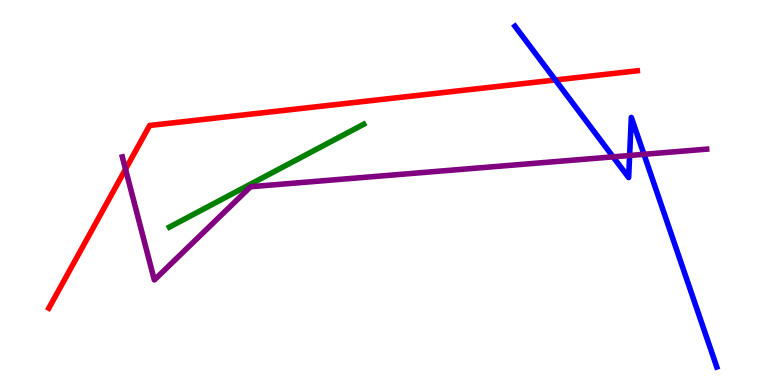[{'lines': ['blue', 'red'], 'intersections': [{'x': 7.17, 'y': 7.92}]}, {'lines': ['green', 'red'], 'intersections': []}, {'lines': ['purple', 'red'], 'intersections': [{'x': 1.62, 'y': 5.61}]}, {'lines': ['blue', 'green'], 'intersections': []}, {'lines': ['blue', 'purple'], 'intersections': [{'x': 7.91, 'y': 5.93}, {'x': 8.12, 'y': 5.96}, {'x': 8.31, 'y': 5.99}]}, {'lines': ['green', 'purple'], 'intersections': []}]